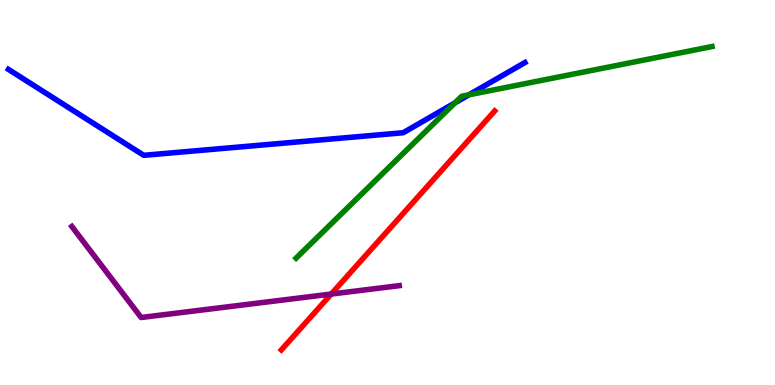[{'lines': ['blue', 'red'], 'intersections': []}, {'lines': ['green', 'red'], 'intersections': []}, {'lines': ['purple', 'red'], 'intersections': [{'x': 4.27, 'y': 2.36}]}, {'lines': ['blue', 'green'], 'intersections': [{'x': 5.87, 'y': 7.33}, {'x': 6.05, 'y': 7.54}]}, {'lines': ['blue', 'purple'], 'intersections': []}, {'lines': ['green', 'purple'], 'intersections': []}]